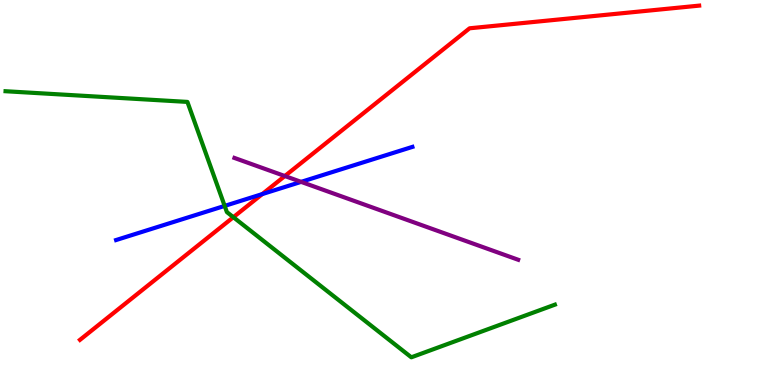[{'lines': ['blue', 'red'], 'intersections': [{'x': 3.38, 'y': 4.96}]}, {'lines': ['green', 'red'], 'intersections': [{'x': 3.01, 'y': 4.36}]}, {'lines': ['purple', 'red'], 'intersections': [{'x': 3.68, 'y': 5.43}]}, {'lines': ['blue', 'green'], 'intersections': [{'x': 2.9, 'y': 4.65}]}, {'lines': ['blue', 'purple'], 'intersections': [{'x': 3.89, 'y': 5.28}]}, {'lines': ['green', 'purple'], 'intersections': []}]